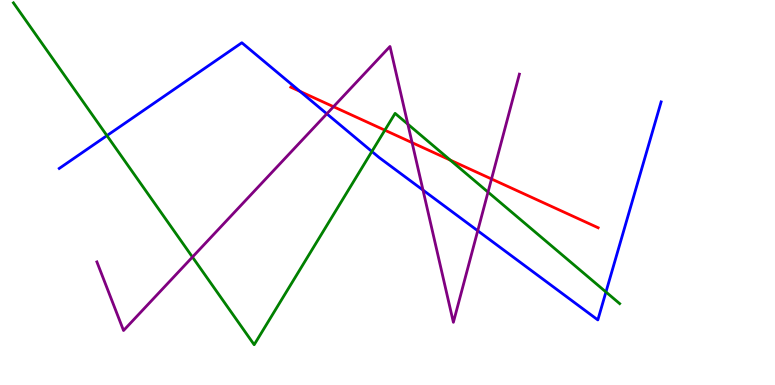[{'lines': ['blue', 'red'], 'intersections': [{'x': 3.87, 'y': 7.63}]}, {'lines': ['green', 'red'], 'intersections': [{'x': 4.97, 'y': 6.62}, {'x': 5.81, 'y': 5.84}]}, {'lines': ['purple', 'red'], 'intersections': [{'x': 4.3, 'y': 7.23}, {'x': 5.32, 'y': 6.29}, {'x': 6.34, 'y': 5.35}]}, {'lines': ['blue', 'green'], 'intersections': [{'x': 1.38, 'y': 6.48}, {'x': 4.8, 'y': 6.07}, {'x': 7.82, 'y': 2.42}]}, {'lines': ['blue', 'purple'], 'intersections': [{'x': 4.22, 'y': 7.04}, {'x': 5.46, 'y': 5.06}, {'x': 6.16, 'y': 4.01}]}, {'lines': ['green', 'purple'], 'intersections': [{'x': 2.48, 'y': 3.32}, {'x': 5.26, 'y': 6.77}, {'x': 6.3, 'y': 5.01}]}]